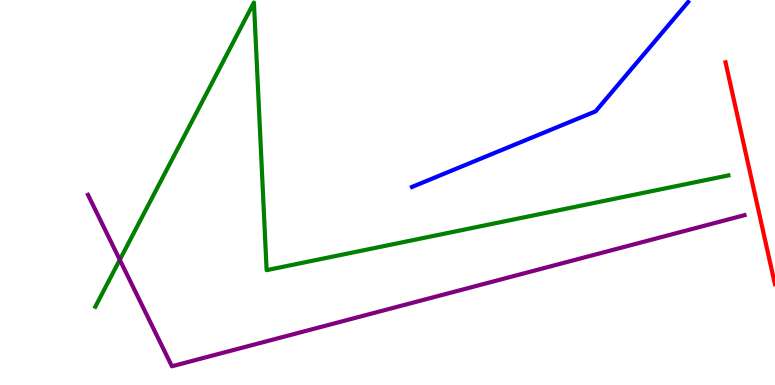[{'lines': ['blue', 'red'], 'intersections': []}, {'lines': ['green', 'red'], 'intersections': []}, {'lines': ['purple', 'red'], 'intersections': []}, {'lines': ['blue', 'green'], 'intersections': []}, {'lines': ['blue', 'purple'], 'intersections': []}, {'lines': ['green', 'purple'], 'intersections': [{'x': 1.55, 'y': 3.25}]}]